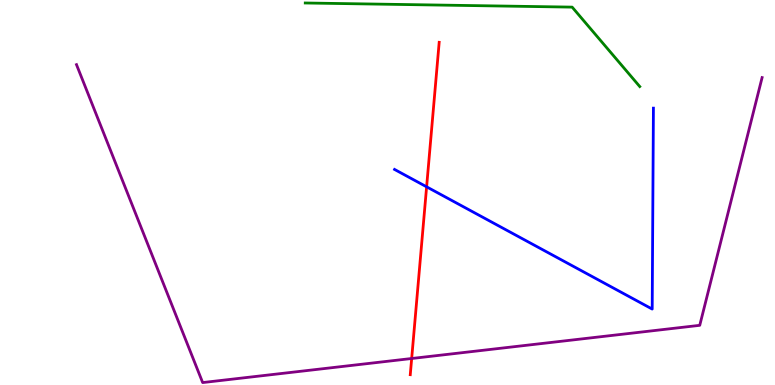[{'lines': ['blue', 'red'], 'intersections': [{'x': 5.5, 'y': 5.15}]}, {'lines': ['green', 'red'], 'intersections': []}, {'lines': ['purple', 'red'], 'intersections': [{'x': 5.31, 'y': 0.688}]}, {'lines': ['blue', 'green'], 'intersections': []}, {'lines': ['blue', 'purple'], 'intersections': []}, {'lines': ['green', 'purple'], 'intersections': []}]